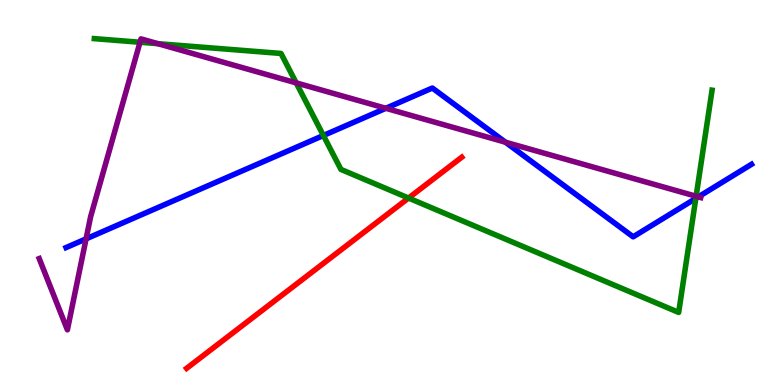[{'lines': ['blue', 'red'], 'intersections': []}, {'lines': ['green', 'red'], 'intersections': [{'x': 5.27, 'y': 4.86}]}, {'lines': ['purple', 'red'], 'intersections': []}, {'lines': ['blue', 'green'], 'intersections': [{'x': 4.17, 'y': 6.48}, {'x': 8.98, 'y': 4.85}]}, {'lines': ['blue', 'purple'], 'intersections': [{'x': 1.11, 'y': 3.8}, {'x': 4.98, 'y': 7.19}, {'x': 6.52, 'y': 6.31}, {'x': 9.01, 'y': 4.89}]}, {'lines': ['green', 'purple'], 'intersections': [{'x': 1.81, 'y': 8.9}, {'x': 2.04, 'y': 8.87}, {'x': 3.82, 'y': 7.85}, {'x': 8.98, 'y': 4.9}]}]